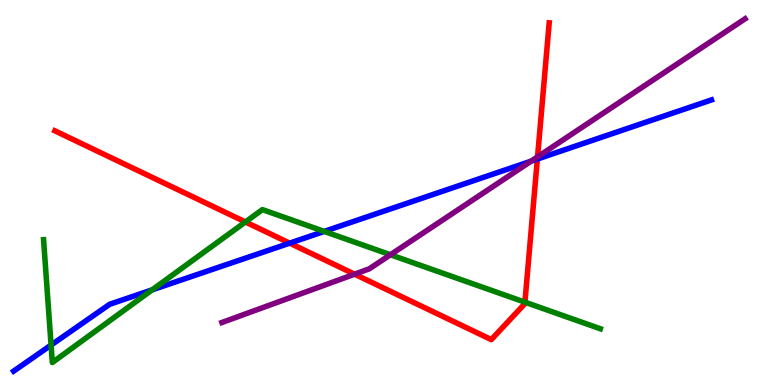[{'lines': ['blue', 'red'], 'intersections': [{'x': 3.74, 'y': 3.68}, {'x': 6.93, 'y': 5.87}]}, {'lines': ['green', 'red'], 'intersections': [{'x': 3.17, 'y': 4.23}, {'x': 6.77, 'y': 2.15}]}, {'lines': ['purple', 'red'], 'intersections': [{'x': 4.58, 'y': 2.88}, {'x': 6.94, 'y': 5.93}]}, {'lines': ['blue', 'green'], 'intersections': [{'x': 0.659, 'y': 1.04}, {'x': 1.96, 'y': 2.47}, {'x': 4.18, 'y': 3.99}]}, {'lines': ['blue', 'purple'], 'intersections': [{'x': 6.85, 'y': 5.81}]}, {'lines': ['green', 'purple'], 'intersections': [{'x': 5.04, 'y': 3.38}]}]